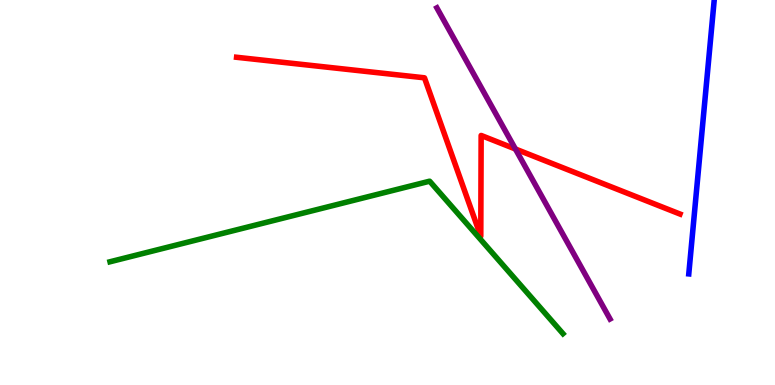[{'lines': ['blue', 'red'], 'intersections': []}, {'lines': ['green', 'red'], 'intersections': []}, {'lines': ['purple', 'red'], 'intersections': [{'x': 6.65, 'y': 6.13}]}, {'lines': ['blue', 'green'], 'intersections': []}, {'lines': ['blue', 'purple'], 'intersections': []}, {'lines': ['green', 'purple'], 'intersections': []}]